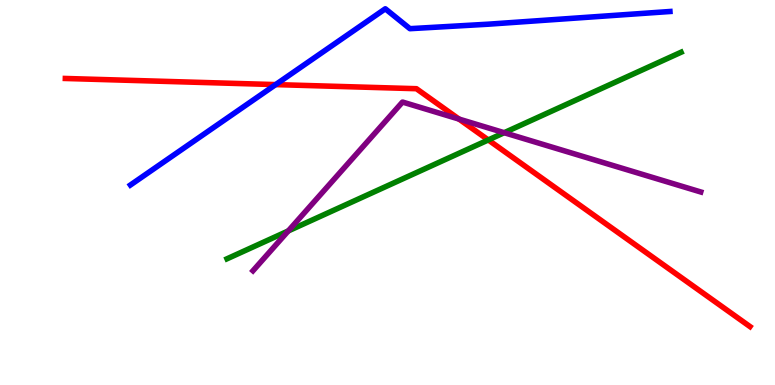[{'lines': ['blue', 'red'], 'intersections': [{'x': 3.56, 'y': 7.8}]}, {'lines': ['green', 'red'], 'intersections': [{'x': 6.3, 'y': 6.36}]}, {'lines': ['purple', 'red'], 'intersections': [{'x': 5.92, 'y': 6.91}]}, {'lines': ['blue', 'green'], 'intersections': []}, {'lines': ['blue', 'purple'], 'intersections': []}, {'lines': ['green', 'purple'], 'intersections': [{'x': 3.72, 'y': 4.0}, {'x': 6.51, 'y': 6.55}]}]